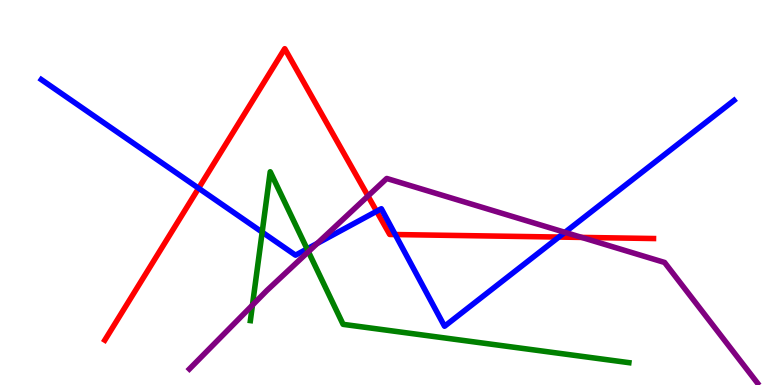[{'lines': ['blue', 'red'], 'intersections': [{'x': 2.56, 'y': 5.11}, {'x': 4.86, 'y': 4.51}, {'x': 5.1, 'y': 3.91}, {'x': 7.21, 'y': 3.84}]}, {'lines': ['green', 'red'], 'intersections': []}, {'lines': ['purple', 'red'], 'intersections': [{'x': 4.75, 'y': 4.91}, {'x': 7.51, 'y': 3.83}]}, {'lines': ['blue', 'green'], 'intersections': [{'x': 3.38, 'y': 3.97}, {'x': 3.96, 'y': 3.53}]}, {'lines': ['blue', 'purple'], 'intersections': [{'x': 4.09, 'y': 3.68}, {'x': 7.29, 'y': 3.97}]}, {'lines': ['green', 'purple'], 'intersections': [{'x': 3.26, 'y': 2.07}, {'x': 3.98, 'y': 3.46}]}]